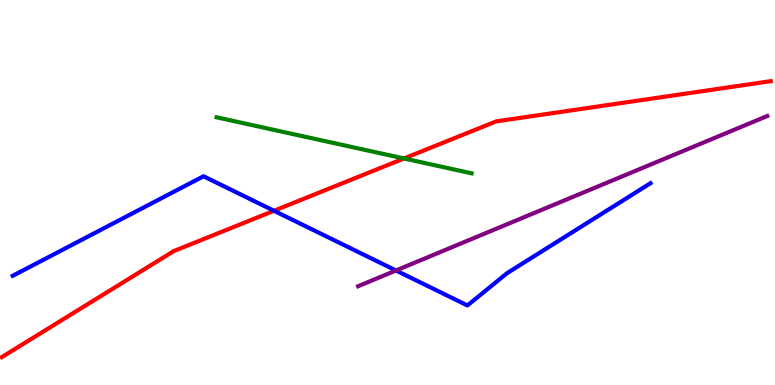[{'lines': ['blue', 'red'], 'intersections': [{'x': 3.54, 'y': 4.53}]}, {'lines': ['green', 'red'], 'intersections': [{'x': 5.21, 'y': 5.88}]}, {'lines': ['purple', 'red'], 'intersections': []}, {'lines': ['blue', 'green'], 'intersections': []}, {'lines': ['blue', 'purple'], 'intersections': [{'x': 5.11, 'y': 2.97}]}, {'lines': ['green', 'purple'], 'intersections': []}]